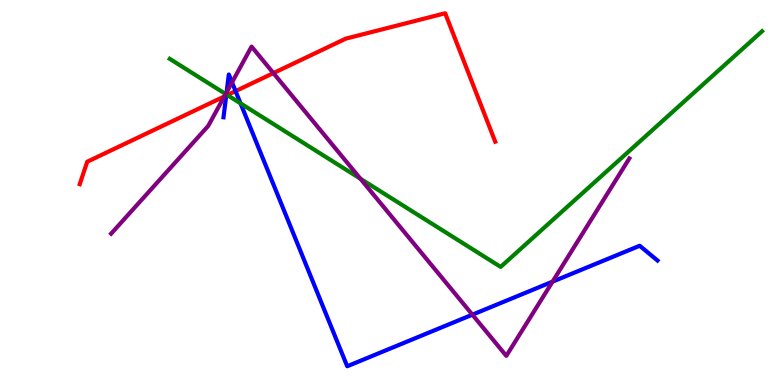[{'lines': ['blue', 'red'], 'intersections': [{'x': 2.92, 'y': 7.52}, {'x': 3.04, 'y': 7.63}]}, {'lines': ['green', 'red'], 'intersections': [{'x': 2.93, 'y': 7.53}]}, {'lines': ['purple', 'red'], 'intersections': [{'x': 2.89, 'y': 7.49}, {'x': 3.53, 'y': 8.1}]}, {'lines': ['blue', 'green'], 'intersections': [{'x': 2.92, 'y': 7.55}, {'x': 3.1, 'y': 7.32}]}, {'lines': ['blue', 'purple'], 'intersections': [{'x': 2.92, 'y': 7.6}, {'x': 2.99, 'y': 7.86}, {'x': 6.1, 'y': 1.83}, {'x': 7.13, 'y': 2.68}]}, {'lines': ['green', 'purple'], 'intersections': [{'x': 2.91, 'y': 7.56}, {'x': 4.65, 'y': 5.36}]}]